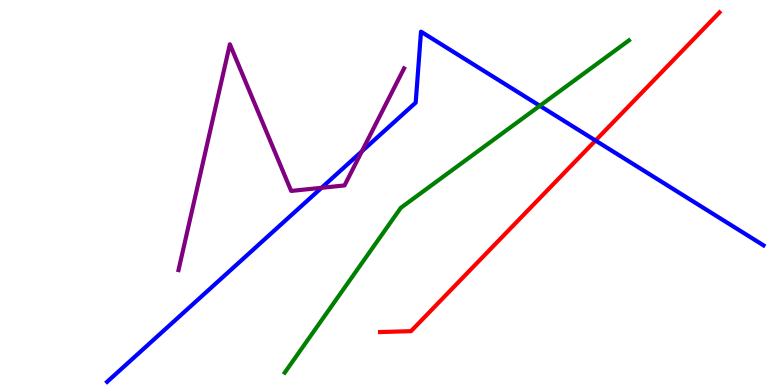[{'lines': ['blue', 'red'], 'intersections': [{'x': 7.68, 'y': 6.35}]}, {'lines': ['green', 'red'], 'intersections': []}, {'lines': ['purple', 'red'], 'intersections': []}, {'lines': ['blue', 'green'], 'intersections': [{'x': 6.97, 'y': 7.25}]}, {'lines': ['blue', 'purple'], 'intersections': [{'x': 4.15, 'y': 5.12}, {'x': 4.67, 'y': 6.07}]}, {'lines': ['green', 'purple'], 'intersections': []}]